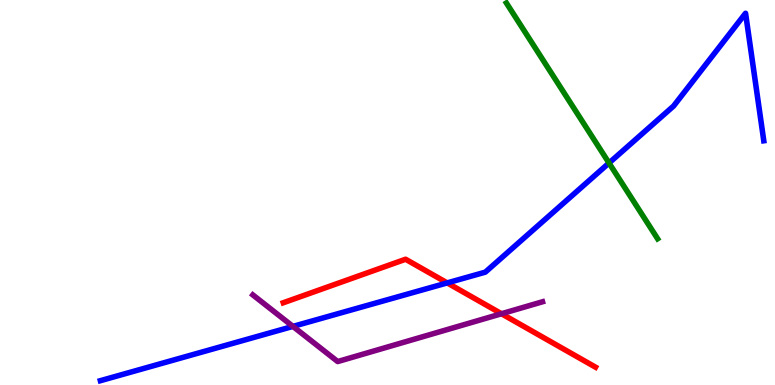[{'lines': ['blue', 'red'], 'intersections': [{'x': 5.77, 'y': 2.65}]}, {'lines': ['green', 'red'], 'intersections': []}, {'lines': ['purple', 'red'], 'intersections': [{'x': 6.47, 'y': 1.85}]}, {'lines': ['blue', 'green'], 'intersections': [{'x': 7.86, 'y': 5.77}]}, {'lines': ['blue', 'purple'], 'intersections': [{'x': 3.78, 'y': 1.52}]}, {'lines': ['green', 'purple'], 'intersections': []}]